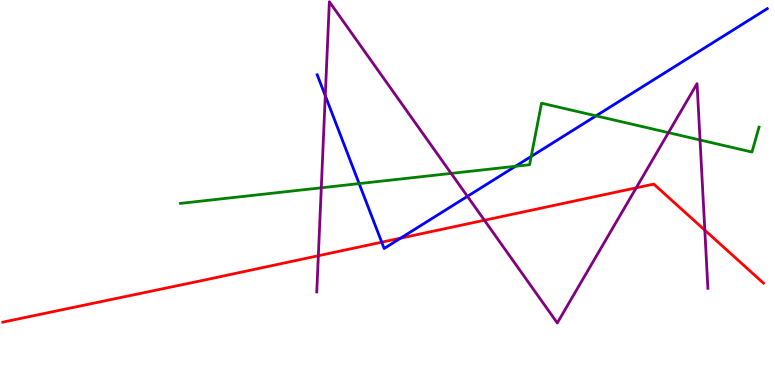[{'lines': ['blue', 'red'], 'intersections': [{'x': 4.93, 'y': 3.71}, {'x': 5.17, 'y': 3.81}]}, {'lines': ['green', 'red'], 'intersections': []}, {'lines': ['purple', 'red'], 'intersections': [{'x': 4.11, 'y': 3.36}, {'x': 6.25, 'y': 4.28}, {'x': 8.21, 'y': 5.12}, {'x': 9.09, 'y': 4.02}]}, {'lines': ['blue', 'green'], 'intersections': [{'x': 4.63, 'y': 5.23}, {'x': 6.65, 'y': 5.68}, {'x': 6.85, 'y': 5.94}, {'x': 7.69, 'y': 6.99}]}, {'lines': ['blue', 'purple'], 'intersections': [{'x': 4.2, 'y': 7.51}, {'x': 6.03, 'y': 4.9}]}, {'lines': ['green', 'purple'], 'intersections': [{'x': 4.15, 'y': 5.12}, {'x': 5.82, 'y': 5.5}, {'x': 8.63, 'y': 6.55}, {'x': 9.03, 'y': 6.36}]}]